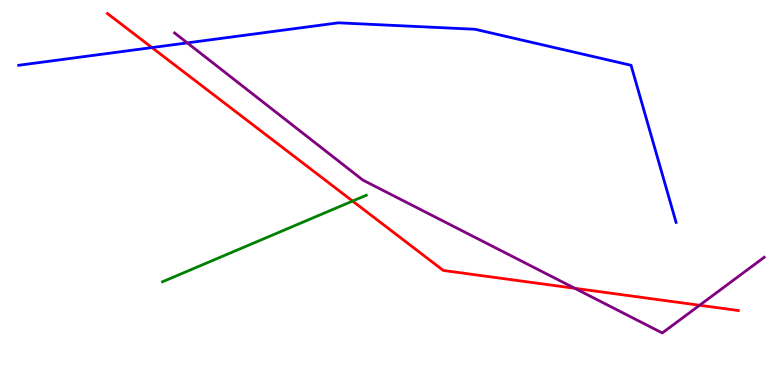[{'lines': ['blue', 'red'], 'intersections': [{'x': 1.96, 'y': 8.76}]}, {'lines': ['green', 'red'], 'intersections': [{'x': 4.55, 'y': 4.78}]}, {'lines': ['purple', 'red'], 'intersections': [{'x': 7.42, 'y': 2.51}, {'x': 9.03, 'y': 2.07}]}, {'lines': ['blue', 'green'], 'intersections': []}, {'lines': ['blue', 'purple'], 'intersections': [{'x': 2.42, 'y': 8.89}]}, {'lines': ['green', 'purple'], 'intersections': []}]